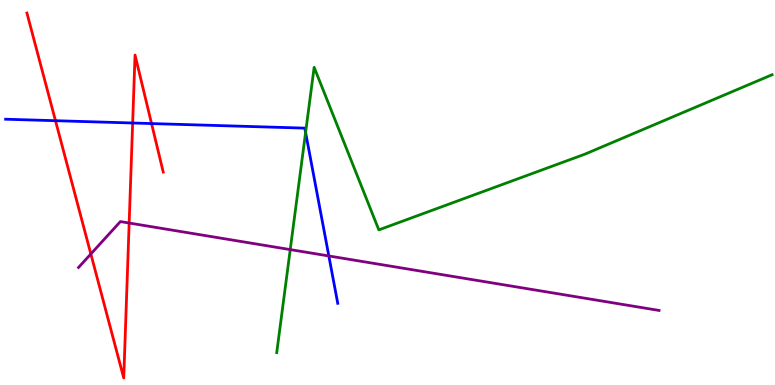[{'lines': ['blue', 'red'], 'intersections': [{'x': 0.716, 'y': 6.86}, {'x': 1.71, 'y': 6.81}, {'x': 1.96, 'y': 6.79}]}, {'lines': ['green', 'red'], 'intersections': []}, {'lines': ['purple', 'red'], 'intersections': [{'x': 1.17, 'y': 3.4}, {'x': 1.67, 'y': 4.21}]}, {'lines': ['blue', 'green'], 'intersections': [{'x': 3.94, 'y': 6.56}]}, {'lines': ['blue', 'purple'], 'intersections': [{'x': 4.24, 'y': 3.35}]}, {'lines': ['green', 'purple'], 'intersections': [{'x': 3.75, 'y': 3.52}]}]